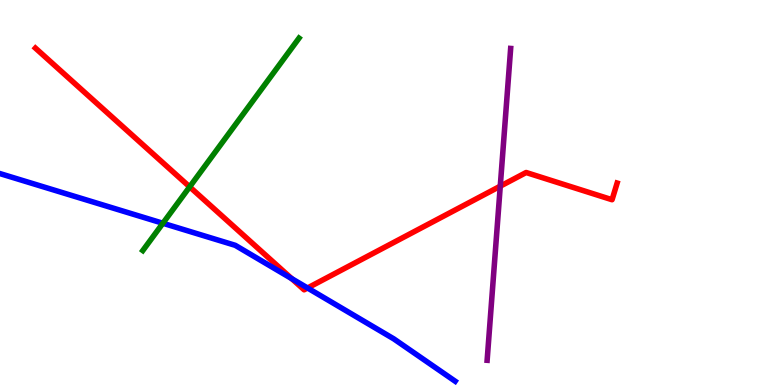[{'lines': ['blue', 'red'], 'intersections': [{'x': 3.76, 'y': 2.76}, {'x': 3.97, 'y': 2.52}]}, {'lines': ['green', 'red'], 'intersections': [{'x': 2.45, 'y': 5.15}]}, {'lines': ['purple', 'red'], 'intersections': [{'x': 6.46, 'y': 5.16}]}, {'lines': ['blue', 'green'], 'intersections': [{'x': 2.1, 'y': 4.2}]}, {'lines': ['blue', 'purple'], 'intersections': []}, {'lines': ['green', 'purple'], 'intersections': []}]